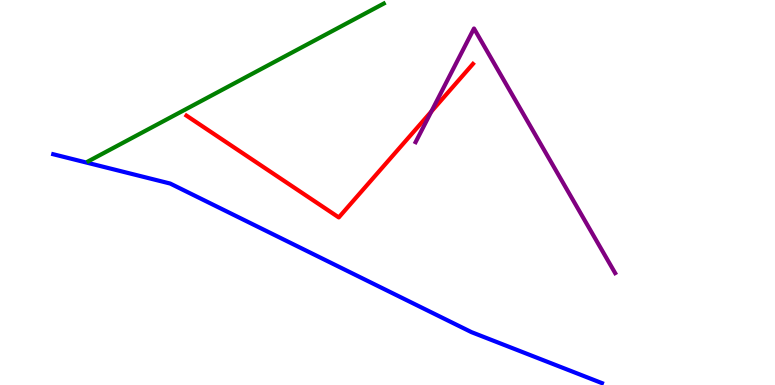[{'lines': ['blue', 'red'], 'intersections': []}, {'lines': ['green', 'red'], 'intersections': []}, {'lines': ['purple', 'red'], 'intersections': [{'x': 5.57, 'y': 7.1}]}, {'lines': ['blue', 'green'], 'intersections': []}, {'lines': ['blue', 'purple'], 'intersections': []}, {'lines': ['green', 'purple'], 'intersections': []}]